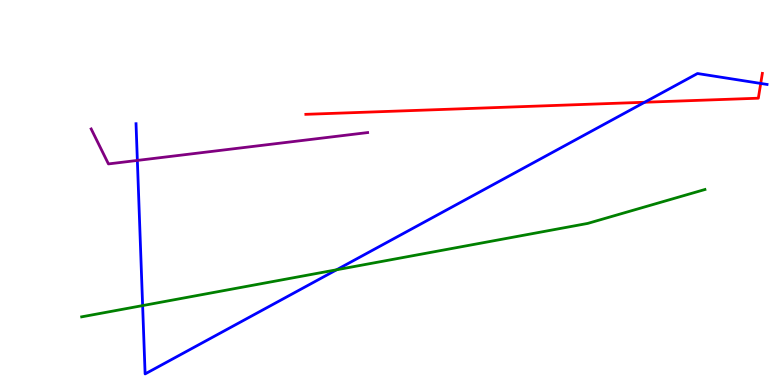[{'lines': ['blue', 'red'], 'intersections': [{'x': 8.32, 'y': 7.34}, {'x': 9.82, 'y': 7.83}]}, {'lines': ['green', 'red'], 'intersections': []}, {'lines': ['purple', 'red'], 'intersections': []}, {'lines': ['blue', 'green'], 'intersections': [{'x': 1.84, 'y': 2.06}, {'x': 4.34, 'y': 2.99}]}, {'lines': ['blue', 'purple'], 'intersections': [{'x': 1.77, 'y': 5.83}]}, {'lines': ['green', 'purple'], 'intersections': []}]